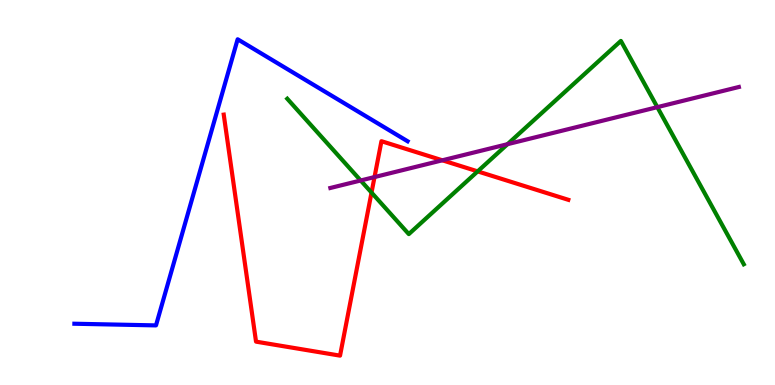[{'lines': ['blue', 'red'], 'intersections': []}, {'lines': ['green', 'red'], 'intersections': [{'x': 4.79, 'y': 5.0}, {'x': 6.16, 'y': 5.55}]}, {'lines': ['purple', 'red'], 'intersections': [{'x': 4.83, 'y': 5.4}, {'x': 5.71, 'y': 5.84}]}, {'lines': ['blue', 'green'], 'intersections': []}, {'lines': ['blue', 'purple'], 'intersections': []}, {'lines': ['green', 'purple'], 'intersections': [{'x': 4.65, 'y': 5.31}, {'x': 6.55, 'y': 6.25}, {'x': 8.48, 'y': 7.22}]}]